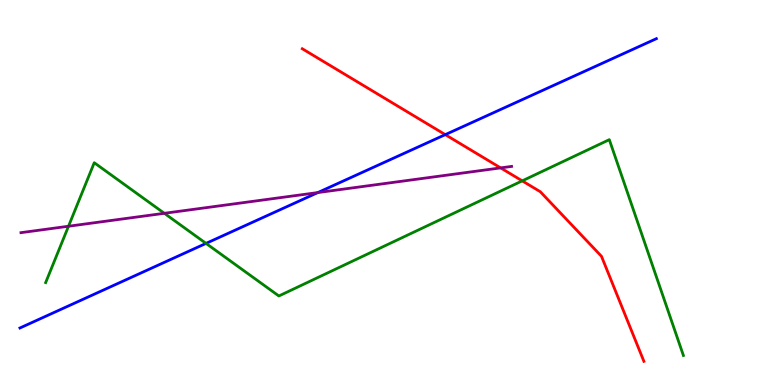[{'lines': ['blue', 'red'], 'intersections': [{'x': 5.75, 'y': 6.5}]}, {'lines': ['green', 'red'], 'intersections': [{'x': 6.74, 'y': 5.3}]}, {'lines': ['purple', 'red'], 'intersections': [{'x': 6.46, 'y': 5.64}]}, {'lines': ['blue', 'green'], 'intersections': [{'x': 2.66, 'y': 3.68}]}, {'lines': ['blue', 'purple'], 'intersections': [{'x': 4.1, 'y': 5.0}]}, {'lines': ['green', 'purple'], 'intersections': [{'x': 0.884, 'y': 4.12}, {'x': 2.12, 'y': 4.46}]}]